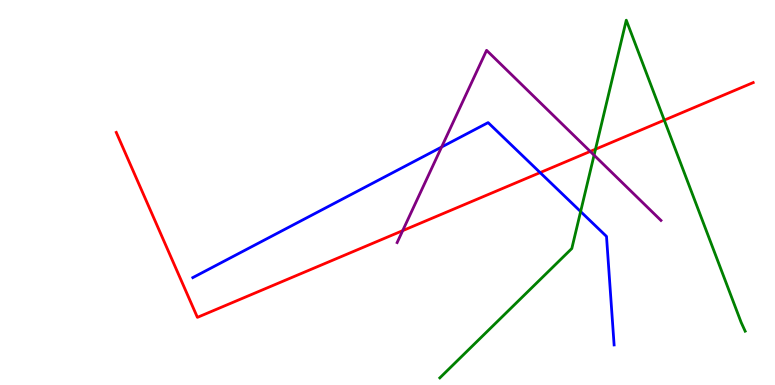[{'lines': ['blue', 'red'], 'intersections': [{'x': 6.97, 'y': 5.52}]}, {'lines': ['green', 'red'], 'intersections': [{'x': 7.68, 'y': 6.12}, {'x': 8.57, 'y': 6.88}]}, {'lines': ['purple', 'red'], 'intersections': [{'x': 5.2, 'y': 4.01}, {'x': 7.62, 'y': 6.07}]}, {'lines': ['blue', 'green'], 'intersections': [{'x': 7.49, 'y': 4.51}]}, {'lines': ['blue', 'purple'], 'intersections': [{'x': 5.7, 'y': 6.18}]}, {'lines': ['green', 'purple'], 'intersections': [{'x': 7.67, 'y': 5.97}]}]